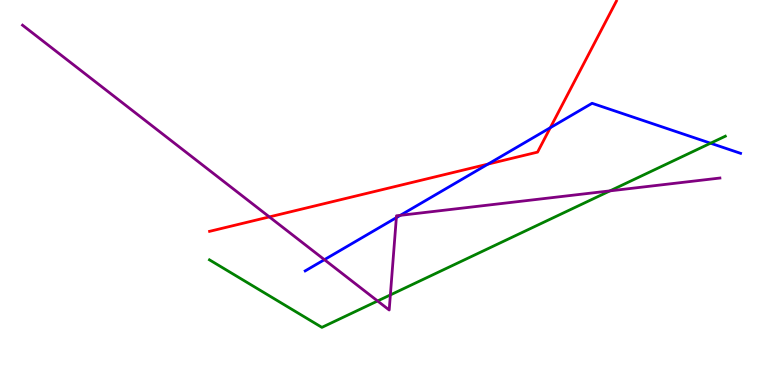[{'lines': ['blue', 'red'], 'intersections': [{'x': 6.3, 'y': 5.74}, {'x': 7.1, 'y': 6.68}]}, {'lines': ['green', 'red'], 'intersections': []}, {'lines': ['purple', 'red'], 'intersections': [{'x': 3.48, 'y': 4.37}]}, {'lines': ['blue', 'green'], 'intersections': [{'x': 9.17, 'y': 6.28}]}, {'lines': ['blue', 'purple'], 'intersections': [{'x': 4.19, 'y': 3.26}, {'x': 5.11, 'y': 4.35}, {'x': 5.17, 'y': 4.41}]}, {'lines': ['green', 'purple'], 'intersections': [{'x': 4.87, 'y': 2.18}, {'x': 5.04, 'y': 2.34}, {'x': 7.87, 'y': 5.04}]}]